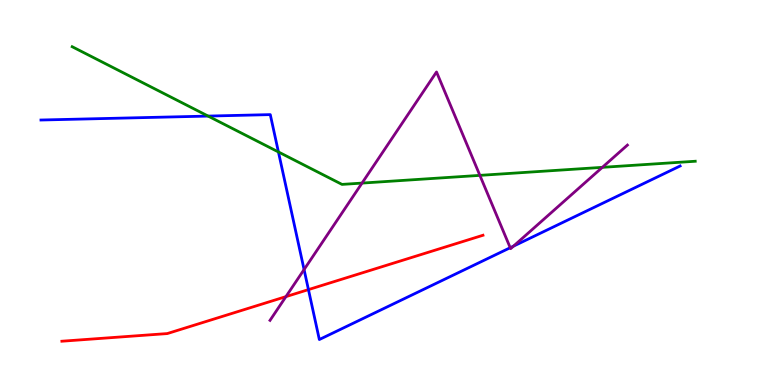[{'lines': ['blue', 'red'], 'intersections': [{'x': 3.98, 'y': 2.48}]}, {'lines': ['green', 'red'], 'intersections': []}, {'lines': ['purple', 'red'], 'intersections': [{'x': 3.69, 'y': 2.3}]}, {'lines': ['blue', 'green'], 'intersections': [{'x': 2.69, 'y': 6.98}, {'x': 3.59, 'y': 6.05}]}, {'lines': ['blue', 'purple'], 'intersections': [{'x': 3.92, 'y': 3.0}, {'x': 6.58, 'y': 3.57}, {'x': 6.63, 'y': 3.61}]}, {'lines': ['green', 'purple'], 'intersections': [{'x': 4.67, 'y': 5.24}, {'x': 6.19, 'y': 5.45}, {'x': 7.77, 'y': 5.65}]}]